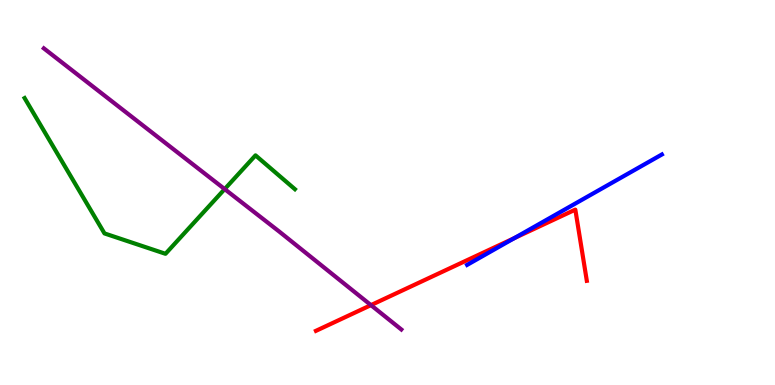[{'lines': ['blue', 'red'], 'intersections': [{'x': 6.64, 'y': 3.81}]}, {'lines': ['green', 'red'], 'intersections': []}, {'lines': ['purple', 'red'], 'intersections': [{'x': 4.79, 'y': 2.07}]}, {'lines': ['blue', 'green'], 'intersections': []}, {'lines': ['blue', 'purple'], 'intersections': []}, {'lines': ['green', 'purple'], 'intersections': [{'x': 2.9, 'y': 5.09}]}]